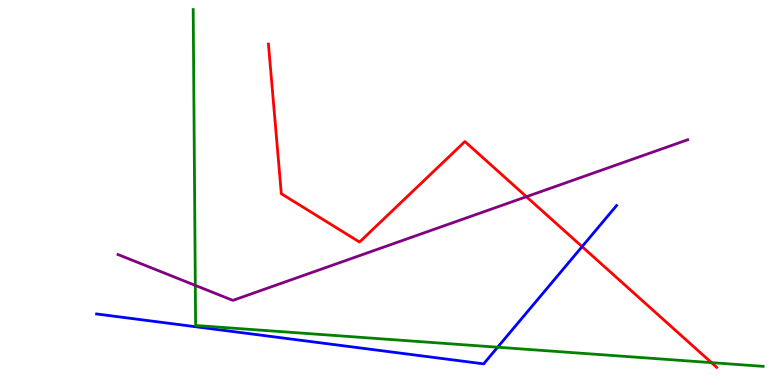[{'lines': ['blue', 'red'], 'intersections': [{'x': 7.51, 'y': 3.59}]}, {'lines': ['green', 'red'], 'intersections': [{'x': 9.18, 'y': 0.581}]}, {'lines': ['purple', 'red'], 'intersections': [{'x': 6.79, 'y': 4.89}]}, {'lines': ['blue', 'green'], 'intersections': [{'x': 6.42, 'y': 0.981}]}, {'lines': ['blue', 'purple'], 'intersections': []}, {'lines': ['green', 'purple'], 'intersections': [{'x': 2.52, 'y': 2.59}]}]